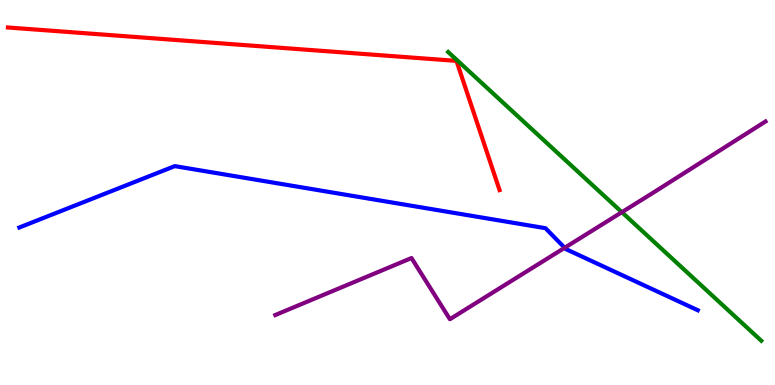[{'lines': ['blue', 'red'], 'intersections': []}, {'lines': ['green', 'red'], 'intersections': []}, {'lines': ['purple', 'red'], 'intersections': []}, {'lines': ['blue', 'green'], 'intersections': []}, {'lines': ['blue', 'purple'], 'intersections': [{'x': 7.29, 'y': 3.56}]}, {'lines': ['green', 'purple'], 'intersections': [{'x': 8.02, 'y': 4.49}]}]